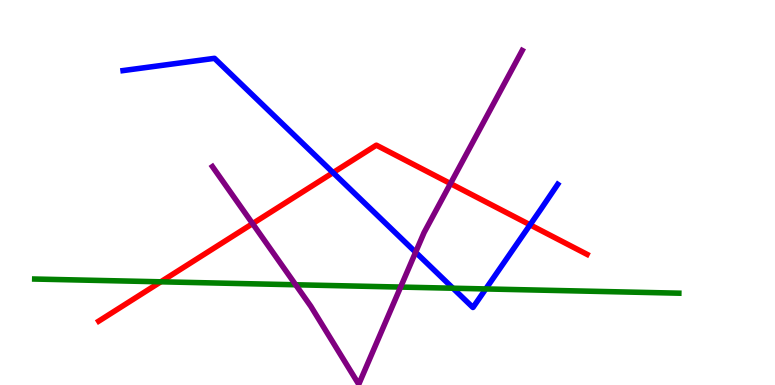[{'lines': ['blue', 'red'], 'intersections': [{'x': 4.3, 'y': 5.52}, {'x': 6.84, 'y': 4.16}]}, {'lines': ['green', 'red'], 'intersections': [{'x': 2.07, 'y': 2.68}]}, {'lines': ['purple', 'red'], 'intersections': [{'x': 3.26, 'y': 4.19}, {'x': 5.81, 'y': 5.23}]}, {'lines': ['blue', 'green'], 'intersections': [{'x': 5.84, 'y': 2.51}, {'x': 6.27, 'y': 2.5}]}, {'lines': ['blue', 'purple'], 'intersections': [{'x': 5.36, 'y': 3.45}]}, {'lines': ['green', 'purple'], 'intersections': [{'x': 3.82, 'y': 2.6}, {'x': 5.17, 'y': 2.54}]}]